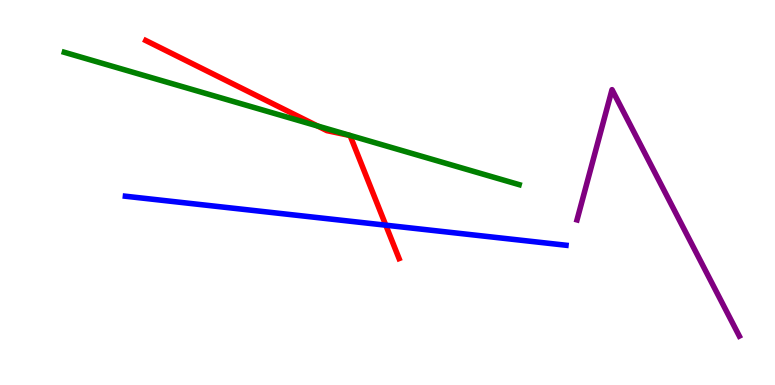[{'lines': ['blue', 'red'], 'intersections': [{'x': 4.98, 'y': 4.15}]}, {'lines': ['green', 'red'], 'intersections': [{'x': 4.1, 'y': 6.73}]}, {'lines': ['purple', 'red'], 'intersections': []}, {'lines': ['blue', 'green'], 'intersections': []}, {'lines': ['blue', 'purple'], 'intersections': []}, {'lines': ['green', 'purple'], 'intersections': []}]